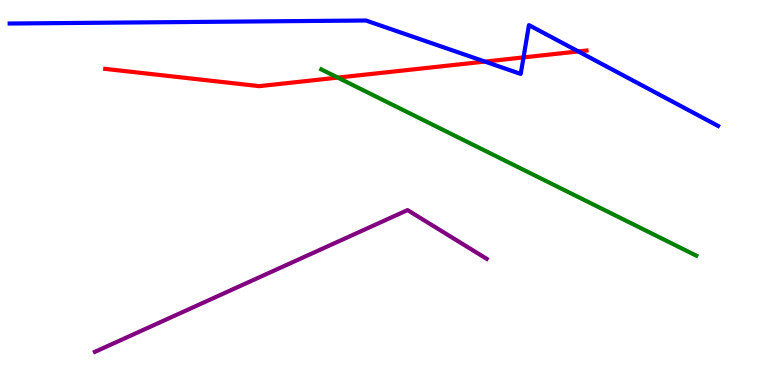[{'lines': ['blue', 'red'], 'intersections': [{'x': 6.26, 'y': 8.4}, {'x': 6.75, 'y': 8.51}, {'x': 7.46, 'y': 8.66}]}, {'lines': ['green', 'red'], 'intersections': [{'x': 4.36, 'y': 7.98}]}, {'lines': ['purple', 'red'], 'intersections': []}, {'lines': ['blue', 'green'], 'intersections': []}, {'lines': ['blue', 'purple'], 'intersections': []}, {'lines': ['green', 'purple'], 'intersections': []}]